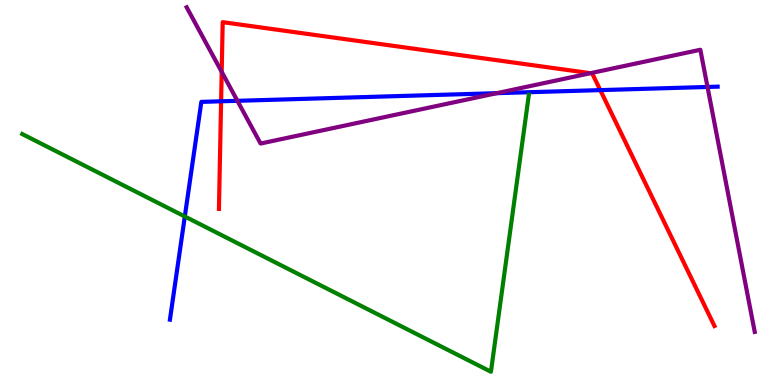[{'lines': ['blue', 'red'], 'intersections': [{'x': 2.85, 'y': 7.37}, {'x': 7.75, 'y': 7.66}]}, {'lines': ['green', 'red'], 'intersections': []}, {'lines': ['purple', 'red'], 'intersections': [{'x': 2.86, 'y': 8.13}, {'x': 7.62, 'y': 8.1}]}, {'lines': ['blue', 'green'], 'intersections': [{'x': 2.38, 'y': 4.38}]}, {'lines': ['blue', 'purple'], 'intersections': [{'x': 3.06, 'y': 7.38}, {'x': 6.41, 'y': 7.58}, {'x': 9.13, 'y': 7.74}]}, {'lines': ['green', 'purple'], 'intersections': []}]